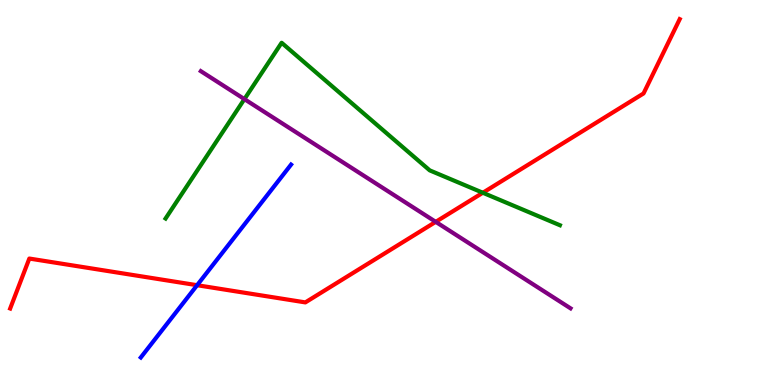[{'lines': ['blue', 'red'], 'intersections': [{'x': 2.54, 'y': 2.59}]}, {'lines': ['green', 'red'], 'intersections': [{'x': 6.23, 'y': 4.99}]}, {'lines': ['purple', 'red'], 'intersections': [{'x': 5.62, 'y': 4.24}]}, {'lines': ['blue', 'green'], 'intersections': []}, {'lines': ['blue', 'purple'], 'intersections': []}, {'lines': ['green', 'purple'], 'intersections': [{'x': 3.15, 'y': 7.43}]}]